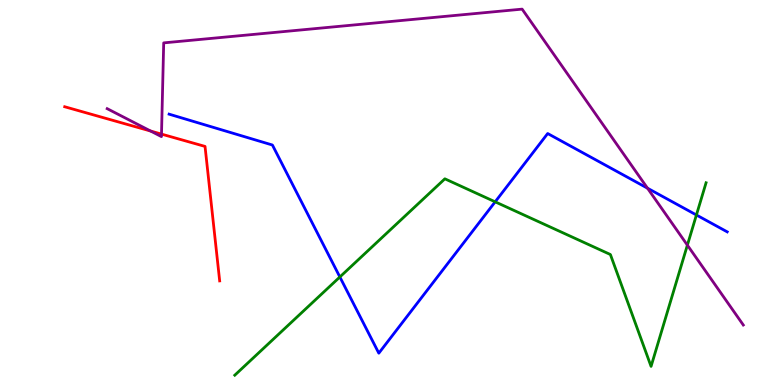[{'lines': ['blue', 'red'], 'intersections': []}, {'lines': ['green', 'red'], 'intersections': []}, {'lines': ['purple', 'red'], 'intersections': [{'x': 1.94, 'y': 6.6}, {'x': 2.08, 'y': 6.52}]}, {'lines': ['blue', 'green'], 'intersections': [{'x': 4.39, 'y': 2.81}, {'x': 6.39, 'y': 4.76}, {'x': 8.99, 'y': 4.42}]}, {'lines': ['blue', 'purple'], 'intersections': [{'x': 8.35, 'y': 5.11}]}, {'lines': ['green', 'purple'], 'intersections': [{'x': 8.87, 'y': 3.63}]}]